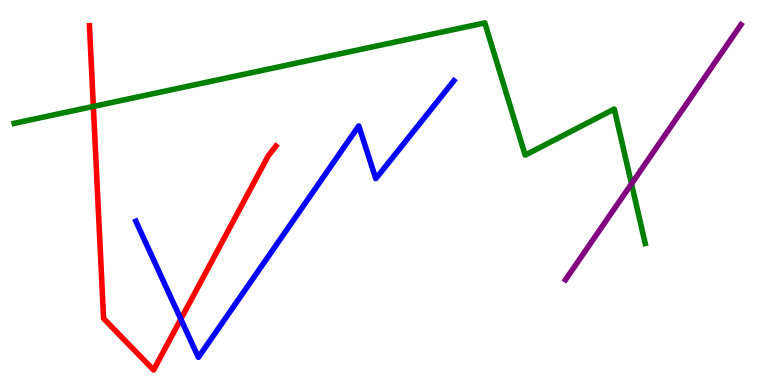[{'lines': ['blue', 'red'], 'intersections': [{'x': 2.33, 'y': 1.71}]}, {'lines': ['green', 'red'], 'intersections': [{'x': 1.2, 'y': 7.24}]}, {'lines': ['purple', 'red'], 'intersections': []}, {'lines': ['blue', 'green'], 'intersections': []}, {'lines': ['blue', 'purple'], 'intersections': []}, {'lines': ['green', 'purple'], 'intersections': [{'x': 8.15, 'y': 5.23}]}]